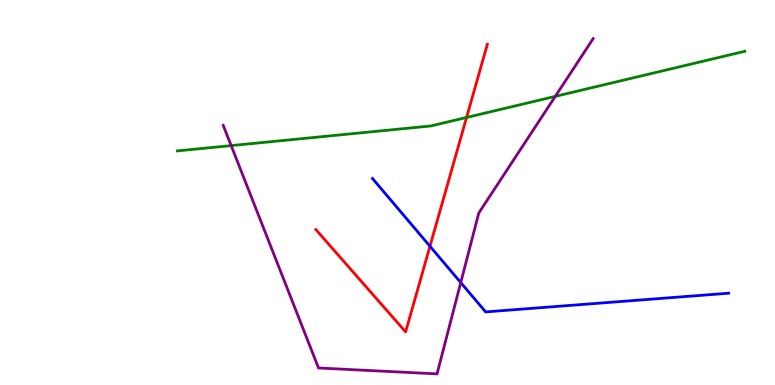[{'lines': ['blue', 'red'], 'intersections': [{'x': 5.55, 'y': 3.6}]}, {'lines': ['green', 'red'], 'intersections': [{'x': 6.02, 'y': 6.95}]}, {'lines': ['purple', 'red'], 'intersections': []}, {'lines': ['blue', 'green'], 'intersections': []}, {'lines': ['blue', 'purple'], 'intersections': [{'x': 5.95, 'y': 2.66}]}, {'lines': ['green', 'purple'], 'intersections': [{'x': 2.98, 'y': 6.22}, {'x': 7.16, 'y': 7.5}]}]